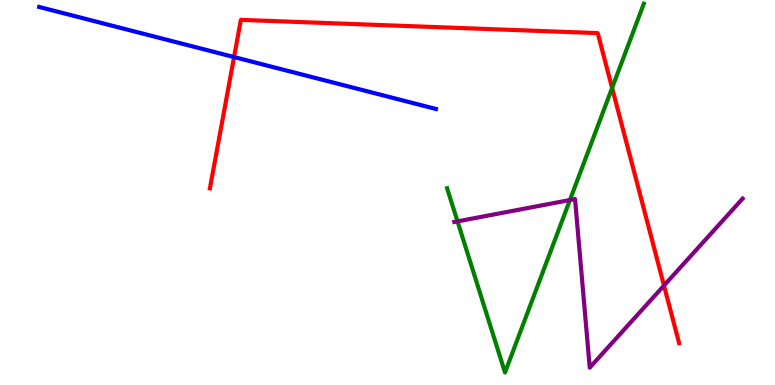[{'lines': ['blue', 'red'], 'intersections': [{'x': 3.02, 'y': 8.52}]}, {'lines': ['green', 'red'], 'intersections': [{'x': 7.9, 'y': 7.72}]}, {'lines': ['purple', 'red'], 'intersections': [{'x': 8.57, 'y': 2.58}]}, {'lines': ['blue', 'green'], 'intersections': []}, {'lines': ['blue', 'purple'], 'intersections': []}, {'lines': ['green', 'purple'], 'intersections': [{'x': 5.9, 'y': 4.25}, {'x': 7.35, 'y': 4.8}]}]